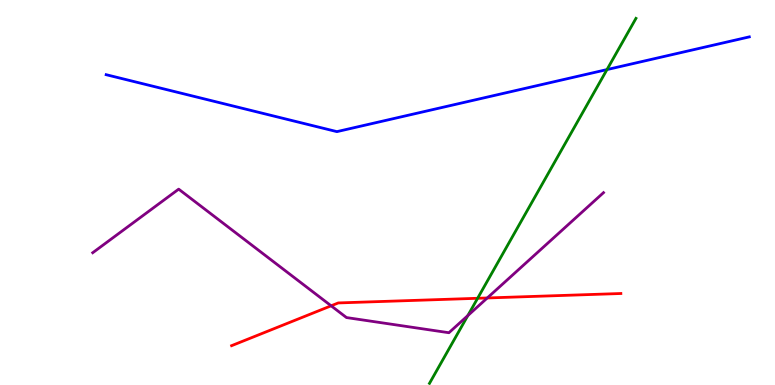[{'lines': ['blue', 'red'], 'intersections': []}, {'lines': ['green', 'red'], 'intersections': [{'x': 6.16, 'y': 2.25}]}, {'lines': ['purple', 'red'], 'intersections': [{'x': 4.27, 'y': 2.06}, {'x': 6.29, 'y': 2.26}]}, {'lines': ['blue', 'green'], 'intersections': [{'x': 7.83, 'y': 8.19}]}, {'lines': ['blue', 'purple'], 'intersections': []}, {'lines': ['green', 'purple'], 'intersections': [{'x': 6.04, 'y': 1.8}]}]